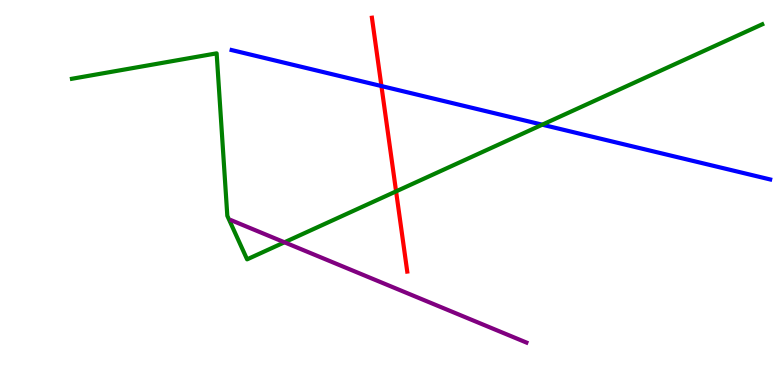[{'lines': ['blue', 'red'], 'intersections': [{'x': 4.92, 'y': 7.76}]}, {'lines': ['green', 'red'], 'intersections': [{'x': 5.11, 'y': 5.03}]}, {'lines': ['purple', 'red'], 'intersections': []}, {'lines': ['blue', 'green'], 'intersections': [{'x': 7.0, 'y': 6.76}]}, {'lines': ['blue', 'purple'], 'intersections': []}, {'lines': ['green', 'purple'], 'intersections': [{'x': 3.67, 'y': 3.71}]}]